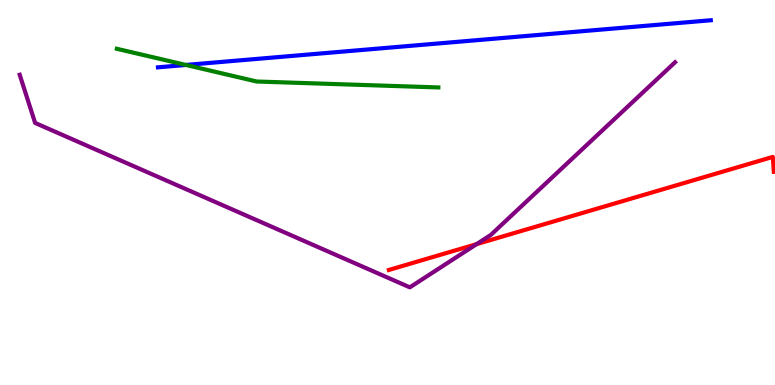[{'lines': ['blue', 'red'], 'intersections': []}, {'lines': ['green', 'red'], 'intersections': []}, {'lines': ['purple', 'red'], 'intersections': [{'x': 6.15, 'y': 3.66}]}, {'lines': ['blue', 'green'], 'intersections': [{'x': 2.4, 'y': 8.31}]}, {'lines': ['blue', 'purple'], 'intersections': []}, {'lines': ['green', 'purple'], 'intersections': []}]